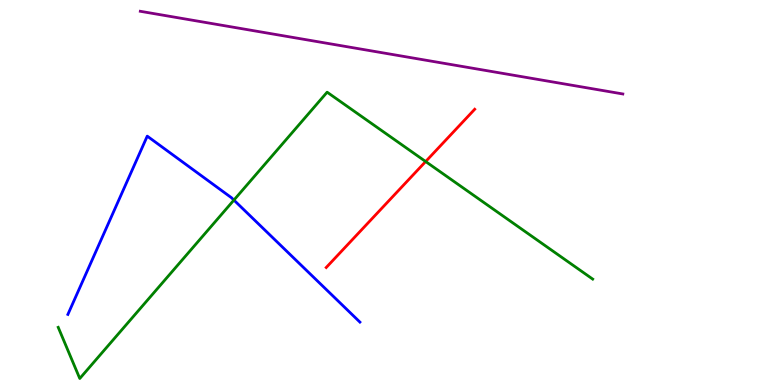[{'lines': ['blue', 'red'], 'intersections': []}, {'lines': ['green', 'red'], 'intersections': [{'x': 5.49, 'y': 5.8}]}, {'lines': ['purple', 'red'], 'intersections': []}, {'lines': ['blue', 'green'], 'intersections': [{'x': 3.02, 'y': 4.8}]}, {'lines': ['blue', 'purple'], 'intersections': []}, {'lines': ['green', 'purple'], 'intersections': []}]